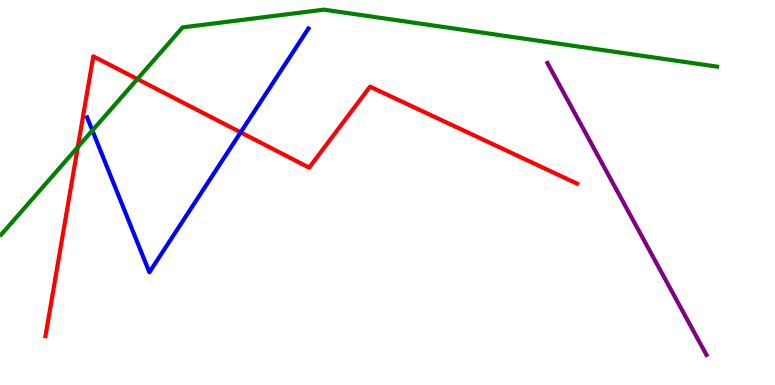[{'lines': ['blue', 'red'], 'intersections': [{'x': 3.11, 'y': 6.56}]}, {'lines': ['green', 'red'], 'intersections': [{'x': 1.0, 'y': 6.18}, {'x': 1.77, 'y': 7.95}]}, {'lines': ['purple', 'red'], 'intersections': []}, {'lines': ['blue', 'green'], 'intersections': [{'x': 1.19, 'y': 6.61}]}, {'lines': ['blue', 'purple'], 'intersections': []}, {'lines': ['green', 'purple'], 'intersections': []}]